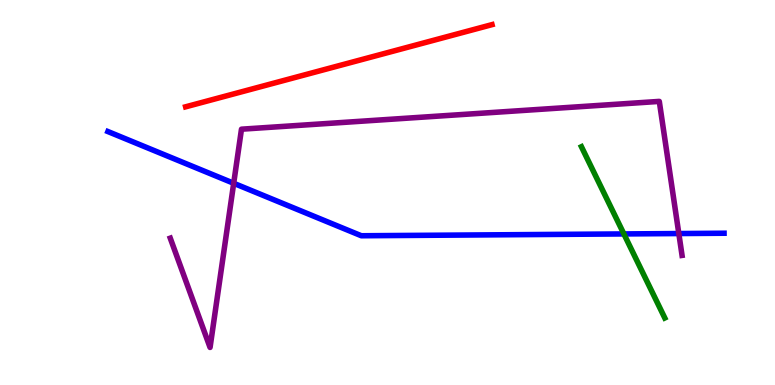[{'lines': ['blue', 'red'], 'intersections': []}, {'lines': ['green', 'red'], 'intersections': []}, {'lines': ['purple', 'red'], 'intersections': []}, {'lines': ['blue', 'green'], 'intersections': [{'x': 8.05, 'y': 3.92}]}, {'lines': ['blue', 'purple'], 'intersections': [{'x': 3.02, 'y': 5.24}, {'x': 8.76, 'y': 3.93}]}, {'lines': ['green', 'purple'], 'intersections': []}]